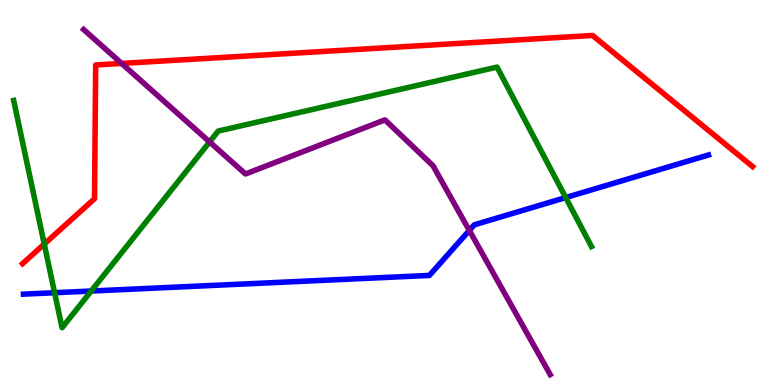[{'lines': ['blue', 'red'], 'intersections': []}, {'lines': ['green', 'red'], 'intersections': [{'x': 0.571, 'y': 3.66}]}, {'lines': ['purple', 'red'], 'intersections': [{'x': 1.57, 'y': 8.35}]}, {'lines': ['blue', 'green'], 'intersections': [{'x': 0.705, 'y': 2.4}, {'x': 1.18, 'y': 2.44}, {'x': 7.3, 'y': 4.87}]}, {'lines': ['blue', 'purple'], 'intersections': [{'x': 6.06, 'y': 4.01}]}, {'lines': ['green', 'purple'], 'intersections': [{'x': 2.7, 'y': 6.31}]}]